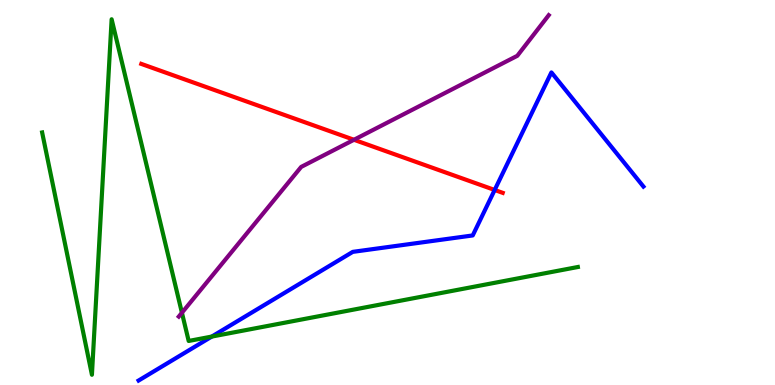[{'lines': ['blue', 'red'], 'intersections': [{'x': 6.38, 'y': 5.07}]}, {'lines': ['green', 'red'], 'intersections': []}, {'lines': ['purple', 'red'], 'intersections': [{'x': 4.57, 'y': 6.37}]}, {'lines': ['blue', 'green'], 'intersections': [{'x': 2.73, 'y': 1.26}]}, {'lines': ['blue', 'purple'], 'intersections': []}, {'lines': ['green', 'purple'], 'intersections': [{'x': 2.35, 'y': 1.88}]}]